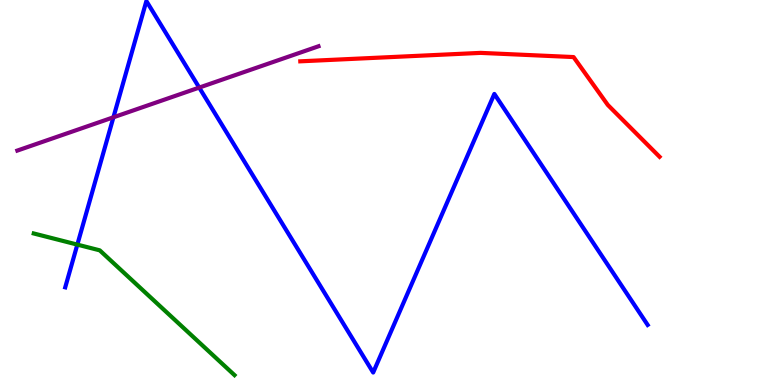[{'lines': ['blue', 'red'], 'intersections': []}, {'lines': ['green', 'red'], 'intersections': []}, {'lines': ['purple', 'red'], 'intersections': []}, {'lines': ['blue', 'green'], 'intersections': [{'x': 0.998, 'y': 3.65}]}, {'lines': ['blue', 'purple'], 'intersections': [{'x': 1.46, 'y': 6.95}, {'x': 2.57, 'y': 7.73}]}, {'lines': ['green', 'purple'], 'intersections': []}]